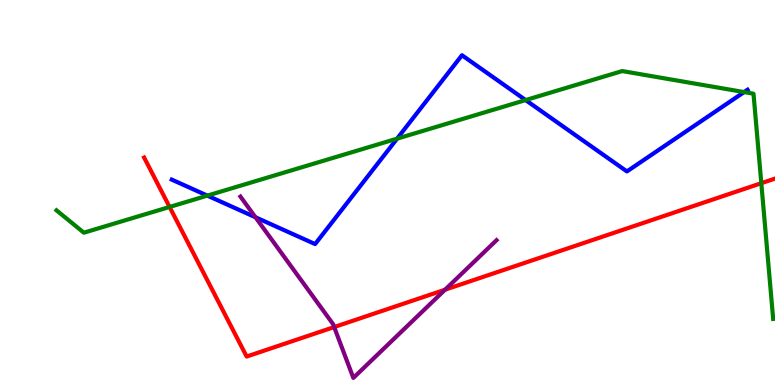[{'lines': ['blue', 'red'], 'intersections': []}, {'lines': ['green', 'red'], 'intersections': [{'x': 2.19, 'y': 4.62}, {'x': 9.82, 'y': 5.24}]}, {'lines': ['purple', 'red'], 'intersections': [{'x': 4.31, 'y': 1.5}, {'x': 5.74, 'y': 2.47}]}, {'lines': ['blue', 'green'], 'intersections': [{'x': 2.68, 'y': 4.92}, {'x': 5.12, 'y': 6.4}, {'x': 6.78, 'y': 7.4}, {'x': 9.6, 'y': 7.61}]}, {'lines': ['blue', 'purple'], 'intersections': [{'x': 3.3, 'y': 4.36}]}, {'lines': ['green', 'purple'], 'intersections': []}]